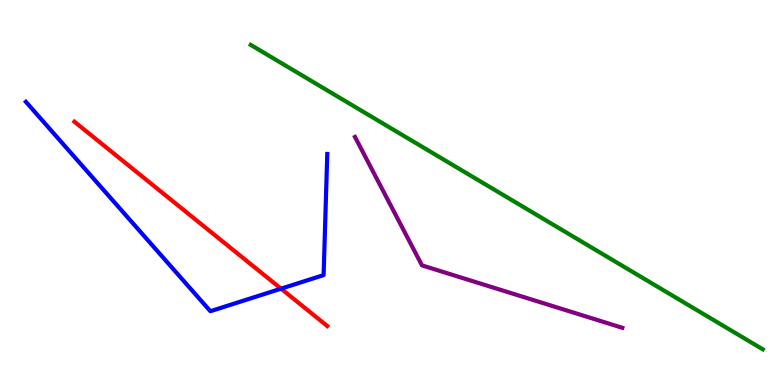[{'lines': ['blue', 'red'], 'intersections': [{'x': 3.63, 'y': 2.5}]}, {'lines': ['green', 'red'], 'intersections': []}, {'lines': ['purple', 'red'], 'intersections': []}, {'lines': ['blue', 'green'], 'intersections': []}, {'lines': ['blue', 'purple'], 'intersections': []}, {'lines': ['green', 'purple'], 'intersections': []}]